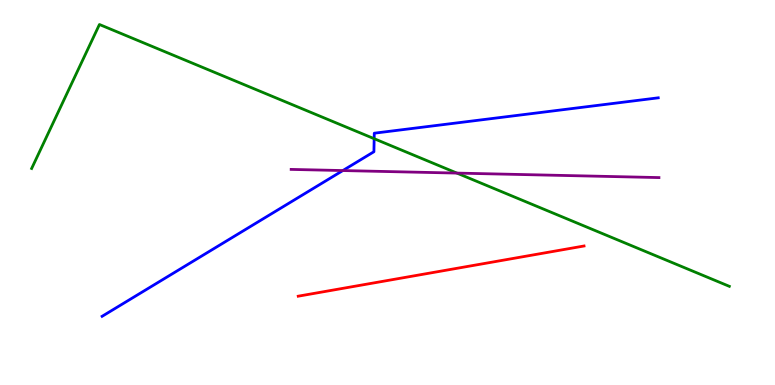[{'lines': ['blue', 'red'], 'intersections': []}, {'lines': ['green', 'red'], 'intersections': []}, {'lines': ['purple', 'red'], 'intersections': []}, {'lines': ['blue', 'green'], 'intersections': [{'x': 4.83, 'y': 6.4}]}, {'lines': ['blue', 'purple'], 'intersections': [{'x': 4.42, 'y': 5.57}]}, {'lines': ['green', 'purple'], 'intersections': [{'x': 5.9, 'y': 5.5}]}]